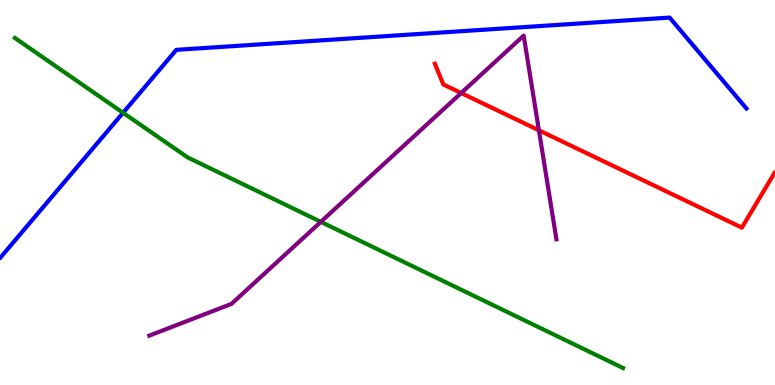[{'lines': ['blue', 'red'], 'intersections': []}, {'lines': ['green', 'red'], 'intersections': []}, {'lines': ['purple', 'red'], 'intersections': [{'x': 5.95, 'y': 7.58}, {'x': 6.95, 'y': 6.62}]}, {'lines': ['blue', 'green'], 'intersections': [{'x': 1.59, 'y': 7.07}]}, {'lines': ['blue', 'purple'], 'intersections': []}, {'lines': ['green', 'purple'], 'intersections': [{'x': 4.14, 'y': 4.24}]}]